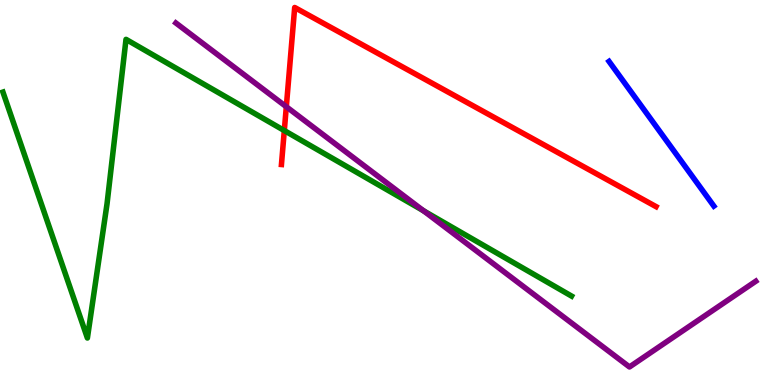[{'lines': ['blue', 'red'], 'intersections': []}, {'lines': ['green', 'red'], 'intersections': [{'x': 3.67, 'y': 6.61}]}, {'lines': ['purple', 'red'], 'intersections': [{'x': 3.69, 'y': 7.23}]}, {'lines': ['blue', 'green'], 'intersections': []}, {'lines': ['blue', 'purple'], 'intersections': []}, {'lines': ['green', 'purple'], 'intersections': [{'x': 5.46, 'y': 4.52}]}]